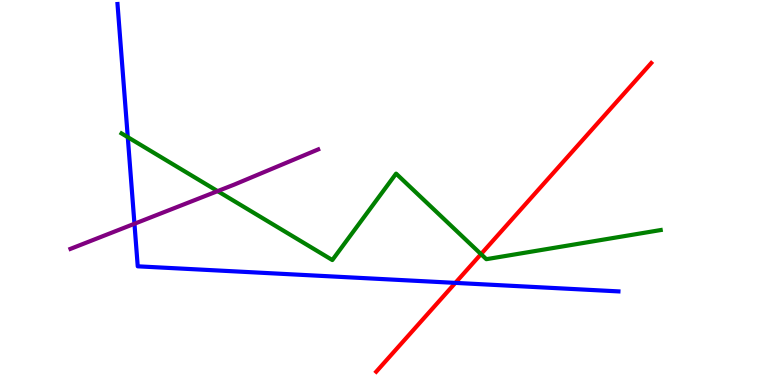[{'lines': ['blue', 'red'], 'intersections': [{'x': 5.88, 'y': 2.65}]}, {'lines': ['green', 'red'], 'intersections': [{'x': 6.21, 'y': 3.4}]}, {'lines': ['purple', 'red'], 'intersections': []}, {'lines': ['blue', 'green'], 'intersections': [{'x': 1.65, 'y': 6.44}]}, {'lines': ['blue', 'purple'], 'intersections': [{'x': 1.73, 'y': 4.19}]}, {'lines': ['green', 'purple'], 'intersections': [{'x': 2.81, 'y': 5.04}]}]